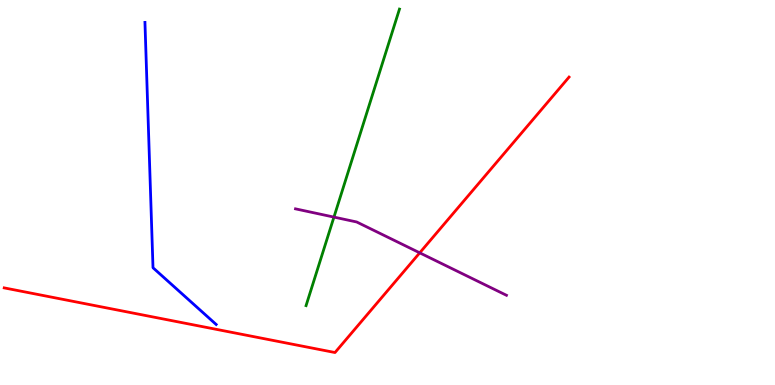[{'lines': ['blue', 'red'], 'intersections': []}, {'lines': ['green', 'red'], 'intersections': []}, {'lines': ['purple', 'red'], 'intersections': [{'x': 5.42, 'y': 3.43}]}, {'lines': ['blue', 'green'], 'intersections': []}, {'lines': ['blue', 'purple'], 'intersections': []}, {'lines': ['green', 'purple'], 'intersections': [{'x': 4.31, 'y': 4.36}]}]